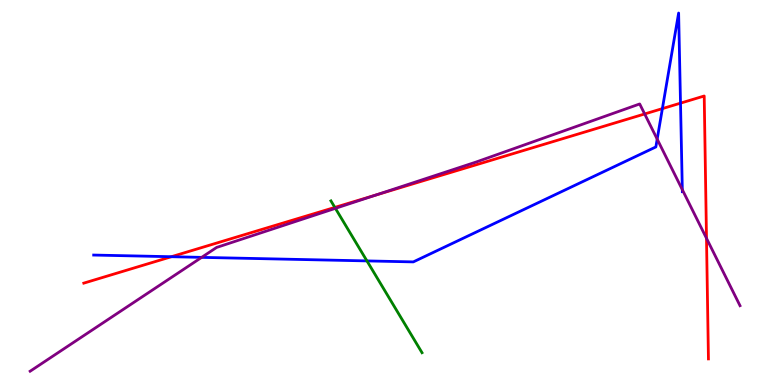[{'lines': ['blue', 'red'], 'intersections': [{'x': 2.21, 'y': 3.33}, {'x': 8.55, 'y': 7.18}, {'x': 8.78, 'y': 7.32}]}, {'lines': ['green', 'red'], 'intersections': [{'x': 4.32, 'y': 4.61}]}, {'lines': ['purple', 'red'], 'intersections': [{'x': 4.85, 'y': 4.93}, {'x': 8.32, 'y': 7.04}, {'x': 9.12, 'y': 3.81}]}, {'lines': ['blue', 'green'], 'intersections': [{'x': 4.73, 'y': 3.22}]}, {'lines': ['blue', 'purple'], 'intersections': [{'x': 2.6, 'y': 3.32}, {'x': 8.48, 'y': 6.39}, {'x': 8.8, 'y': 5.07}]}, {'lines': ['green', 'purple'], 'intersections': [{'x': 4.33, 'y': 4.59}]}]